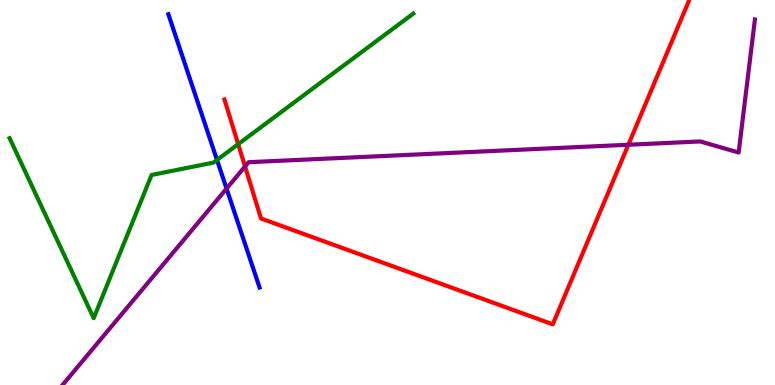[{'lines': ['blue', 'red'], 'intersections': []}, {'lines': ['green', 'red'], 'intersections': [{'x': 3.07, 'y': 6.26}]}, {'lines': ['purple', 'red'], 'intersections': [{'x': 3.16, 'y': 5.68}, {'x': 8.11, 'y': 6.24}]}, {'lines': ['blue', 'green'], 'intersections': [{'x': 2.8, 'y': 5.85}]}, {'lines': ['blue', 'purple'], 'intersections': [{'x': 2.92, 'y': 5.1}]}, {'lines': ['green', 'purple'], 'intersections': []}]